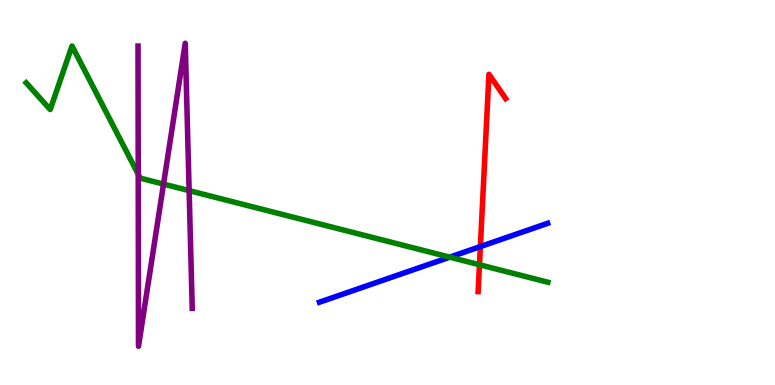[{'lines': ['blue', 'red'], 'intersections': [{'x': 6.2, 'y': 3.6}]}, {'lines': ['green', 'red'], 'intersections': [{'x': 6.19, 'y': 3.12}]}, {'lines': ['purple', 'red'], 'intersections': []}, {'lines': ['blue', 'green'], 'intersections': [{'x': 5.8, 'y': 3.32}]}, {'lines': ['blue', 'purple'], 'intersections': []}, {'lines': ['green', 'purple'], 'intersections': [{'x': 1.78, 'y': 5.47}, {'x': 2.11, 'y': 5.22}, {'x': 2.44, 'y': 5.05}]}]